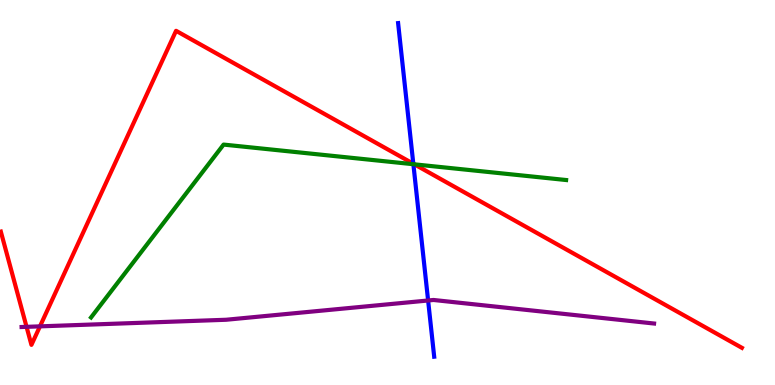[{'lines': ['blue', 'red'], 'intersections': [{'x': 5.33, 'y': 5.75}]}, {'lines': ['green', 'red'], 'intersections': [{'x': 5.35, 'y': 5.73}]}, {'lines': ['purple', 'red'], 'intersections': [{'x': 0.343, 'y': 1.51}, {'x': 0.516, 'y': 1.52}]}, {'lines': ['blue', 'green'], 'intersections': [{'x': 5.33, 'y': 5.73}]}, {'lines': ['blue', 'purple'], 'intersections': [{'x': 5.52, 'y': 2.2}]}, {'lines': ['green', 'purple'], 'intersections': []}]